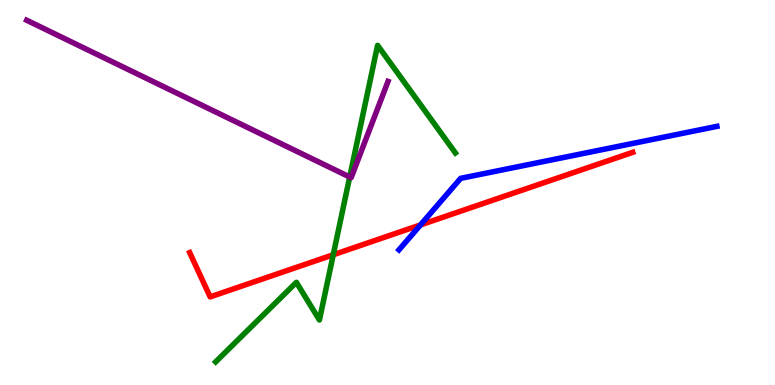[{'lines': ['blue', 'red'], 'intersections': [{'x': 5.43, 'y': 4.16}]}, {'lines': ['green', 'red'], 'intersections': [{'x': 4.3, 'y': 3.38}]}, {'lines': ['purple', 'red'], 'intersections': []}, {'lines': ['blue', 'green'], 'intersections': []}, {'lines': ['blue', 'purple'], 'intersections': []}, {'lines': ['green', 'purple'], 'intersections': [{'x': 4.51, 'y': 5.4}]}]